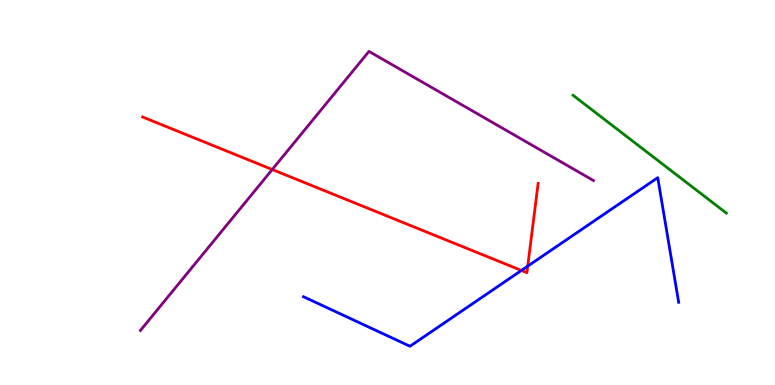[{'lines': ['blue', 'red'], 'intersections': [{'x': 6.73, 'y': 2.98}, {'x': 6.81, 'y': 3.09}]}, {'lines': ['green', 'red'], 'intersections': []}, {'lines': ['purple', 'red'], 'intersections': [{'x': 3.51, 'y': 5.6}]}, {'lines': ['blue', 'green'], 'intersections': []}, {'lines': ['blue', 'purple'], 'intersections': []}, {'lines': ['green', 'purple'], 'intersections': []}]